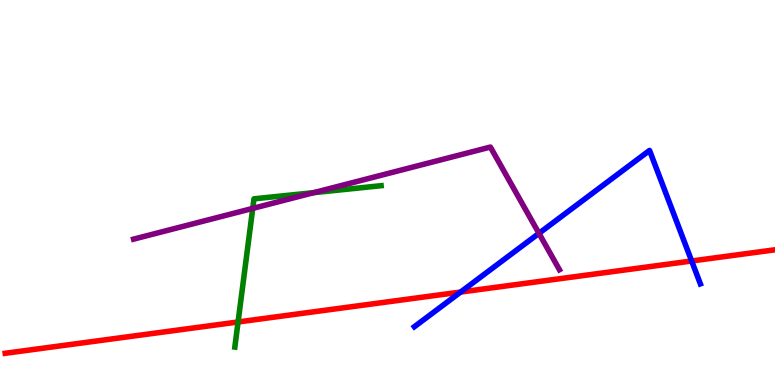[{'lines': ['blue', 'red'], 'intersections': [{'x': 5.94, 'y': 2.41}, {'x': 8.92, 'y': 3.22}]}, {'lines': ['green', 'red'], 'intersections': [{'x': 3.07, 'y': 1.64}]}, {'lines': ['purple', 'red'], 'intersections': []}, {'lines': ['blue', 'green'], 'intersections': []}, {'lines': ['blue', 'purple'], 'intersections': [{'x': 6.95, 'y': 3.94}]}, {'lines': ['green', 'purple'], 'intersections': [{'x': 3.26, 'y': 4.59}, {'x': 4.05, 'y': 5.0}]}]